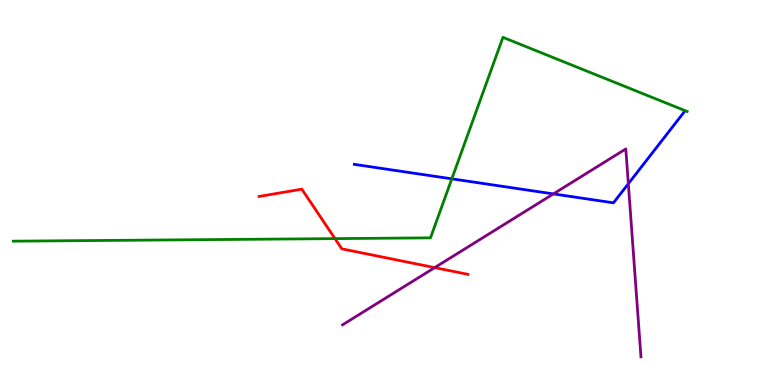[{'lines': ['blue', 'red'], 'intersections': []}, {'lines': ['green', 'red'], 'intersections': [{'x': 4.32, 'y': 3.8}]}, {'lines': ['purple', 'red'], 'intersections': [{'x': 5.61, 'y': 3.05}]}, {'lines': ['blue', 'green'], 'intersections': [{'x': 5.83, 'y': 5.35}]}, {'lines': ['blue', 'purple'], 'intersections': [{'x': 7.14, 'y': 4.96}, {'x': 8.11, 'y': 5.23}]}, {'lines': ['green', 'purple'], 'intersections': []}]